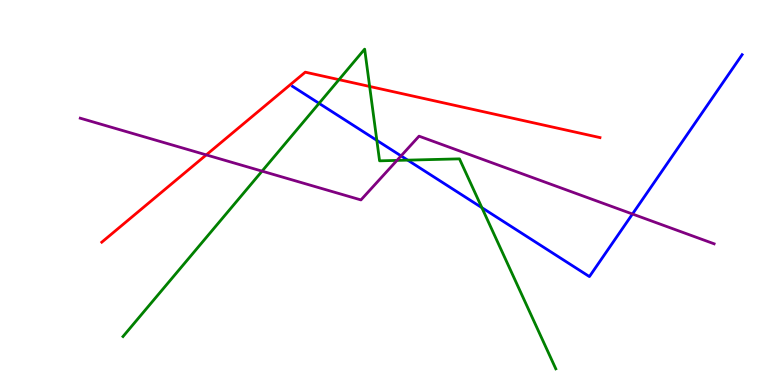[{'lines': ['blue', 'red'], 'intersections': []}, {'lines': ['green', 'red'], 'intersections': [{'x': 4.37, 'y': 7.93}, {'x': 4.77, 'y': 7.75}]}, {'lines': ['purple', 'red'], 'intersections': [{'x': 2.66, 'y': 5.98}]}, {'lines': ['blue', 'green'], 'intersections': [{'x': 4.12, 'y': 7.32}, {'x': 4.86, 'y': 6.35}, {'x': 5.26, 'y': 5.84}, {'x': 6.22, 'y': 4.61}]}, {'lines': ['blue', 'purple'], 'intersections': [{'x': 5.18, 'y': 5.95}, {'x': 8.16, 'y': 4.44}]}, {'lines': ['green', 'purple'], 'intersections': [{'x': 3.38, 'y': 5.55}, {'x': 5.12, 'y': 5.83}]}]